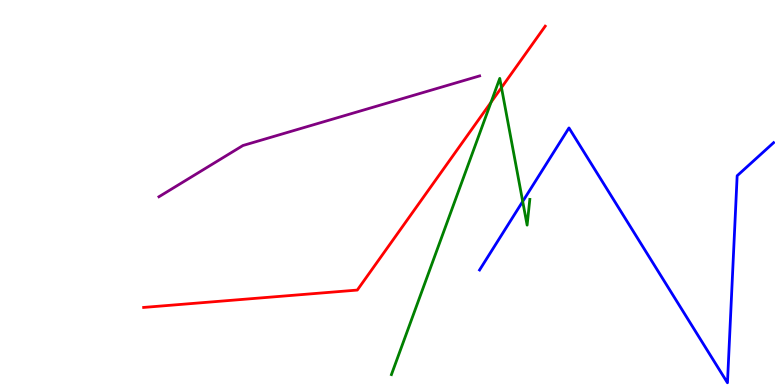[{'lines': ['blue', 'red'], 'intersections': []}, {'lines': ['green', 'red'], 'intersections': [{'x': 6.34, 'y': 7.34}, {'x': 6.47, 'y': 7.72}]}, {'lines': ['purple', 'red'], 'intersections': []}, {'lines': ['blue', 'green'], 'intersections': [{'x': 6.74, 'y': 4.77}]}, {'lines': ['blue', 'purple'], 'intersections': []}, {'lines': ['green', 'purple'], 'intersections': []}]